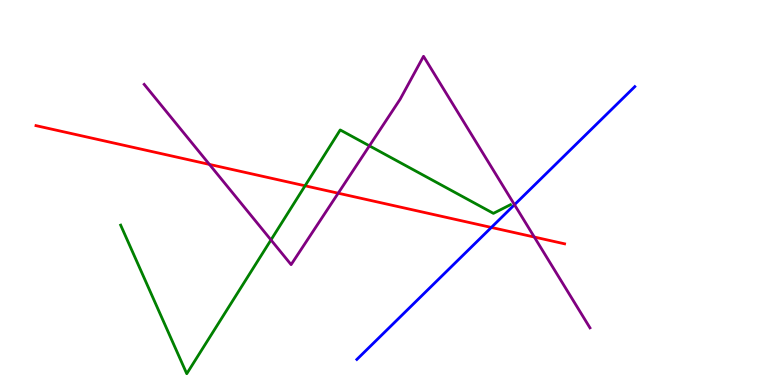[{'lines': ['blue', 'red'], 'intersections': [{'x': 6.34, 'y': 4.09}]}, {'lines': ['green', 'red'], 'intersections': [{'x': 3.94, 'y': 5.17}]}, {'lines': ['purple', 'red'], 'intersections': [{'x': 2.7, 'y': 5.73}, {'x': 4.36, 'y': 4.98}, {'x': 6.89, 'y': 3.84}]}, {'lines': ['blue', 'green'], 'intersections': []}, {'lines': ['blue', 'purple'], 'intersections': [{'x': 6.64, 'y': 4.68}]}, {'lines': ['green', 'purple'], 'intersections': [{'x': 3.5, 'y': 3.77}, {'x': 4.77, 'y': 6.21}]}]